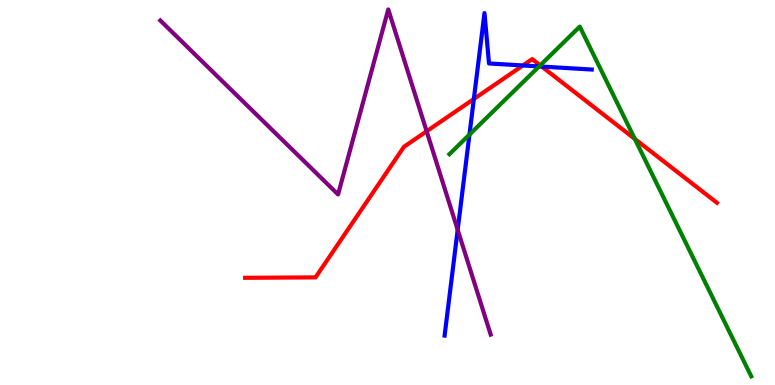[{'lines': ['blue', 'red'], 'intersections': [{'x': 6.11, 'y': 7.43}, {'x': 6.75, 'y': 8.3}, {'x': 6.99, 'y': 8.27}]}, {'lines': ['green', 'red'], 'intersections': [{'x': 6.97, 'y': 8.3}, {'x': 8.19, 'y': 6.39}]}, {'lines': ['purple', 'red'], 'intersections': [{'x': 5.51, 'y': 6.59}]}, {'lines': ['blue', 'green'], 'intersections': [{'x': 6.06, 'y': 6.5}, {'x': 6.96, 'y': 8.27}]}, {'lines': ['blue', 'purple'], 'intersections': [{'x': 5.91, 'y': 4.03}]}, {'lines': ['green', 'purple'], 'intersections': []}]